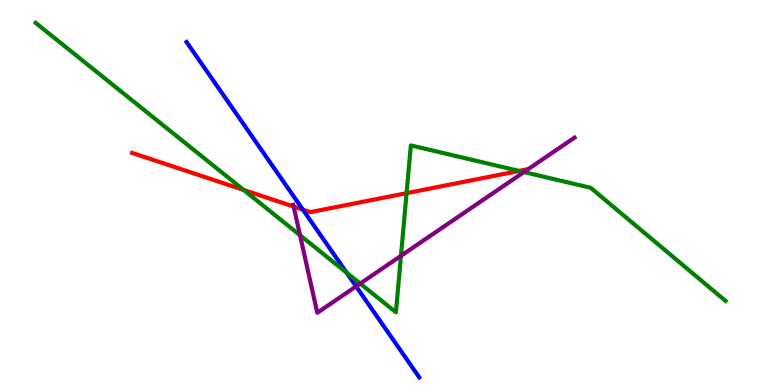[{'lines': ['blue', 'red'], 'intersections': [{'x': 3.91, 'y': 4.56}]}, {'lines': ['green', 'red'], 'intersections': [{'x': 3.14, 'y': 5.07}, {'x': 5.25, 'y': 4.98}, {'x': 6.7, 'y': 5.56}]}, {'lines': ['purple', 'red'], 'intersections': [{'x': 3.79, 'y': 4.63}]}, {'lines': ['blue', 'green'], 'intersections': [{'x': 4.47, 'y': 2.92}]}, {'lines': ['blue', 'purple'], 'intersections': [{'x': 4.6, 'y': 2.56}]}, {'lines': ['green', 'purple'], 'intersections': [{'x': 3.87, 'y': 3.89}, {'x': 4.65, 'y': 2.63}, {'x': 5.17, 'y': 3.36}, {'x': 6.76, 'y': 5.53}]}]